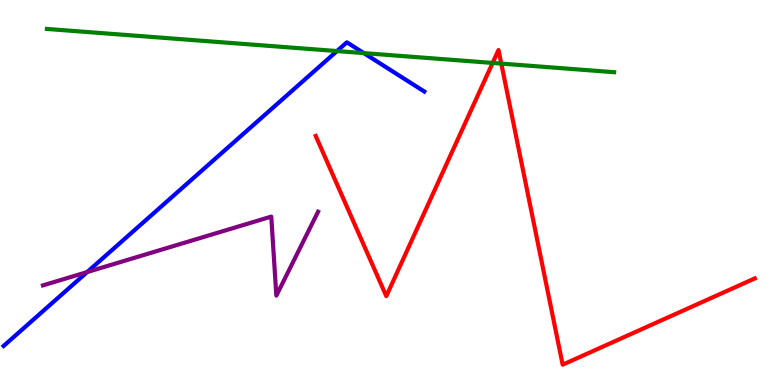[{'lines': ['blue', 'red'], 'intersections': []}, {'lines': ['green', 'red'], 'intersections': [{'x': 6.36, 'y': 8.37}, {'x': 6.47, 'y': 8.35}]}, {'lines': ['purple', 'red'], 'intersections': []}, {'lines': ['blue', 'green'], 'intersections': [{'x': 4.35, 'y': 8.67}, {'x': 4.69, 'y': 8.62}]}, {'lines': ['blue', 'purple'], 'intersections': [{'x': 1.12, 'y': 2.93}]}, {'lines': ['green', 'purple'], 'intersections': []}]